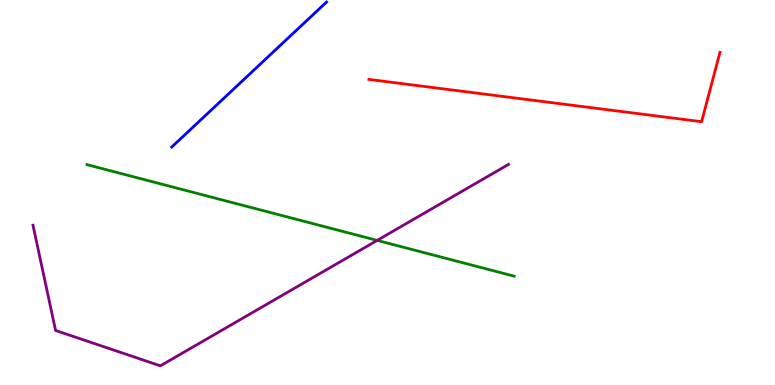[{'lines': ['blue', 'red'], 'intersections': []}, {'lines': ['green', 'red'], 'intersections': []}, {'lines': ['purple', 'red'], 'intersections': []}, {'lines': ['blue', 'green'], 'intersections': []}, {'lines': ['blue', 'purple'], 'intersections': []}, {'lines': ['green', 'purple'], 'intersections': [{'x': 4.87, 'y': 3.76}]}]